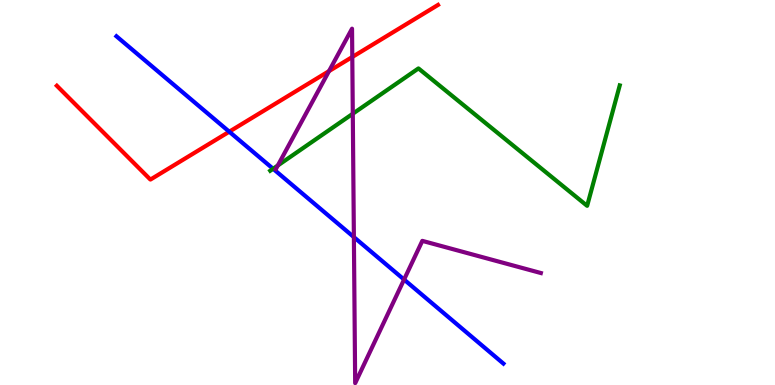[{'lines': ['blue', 'red'], 'intersections': [{'x': 2.96, 'y': 6.58}]}, {'lines': ['green', 'red'], 'intersections': []}, {'lines': ['purple', 'red'], 'intersections': [{'x': 4.25, 'y': 8.15}, {'x': 4.55, 'y': 8.52}]}, {'lines': ['blue', 'green'], 'intersections': [{'x': 3.52, 'y': 5.62}]}, {'lines': ['blue', 'purple'], 'intersections': [{'x': 4.57, 'y': 3.84}, {'x': 5.21, 'y': 2.74}]}, {'lines': ['green', 'purple'], 'intersections': [{'x': 3.58, 'y': 5.7}, {'x': 4.55, 'y': 7.05}]}]